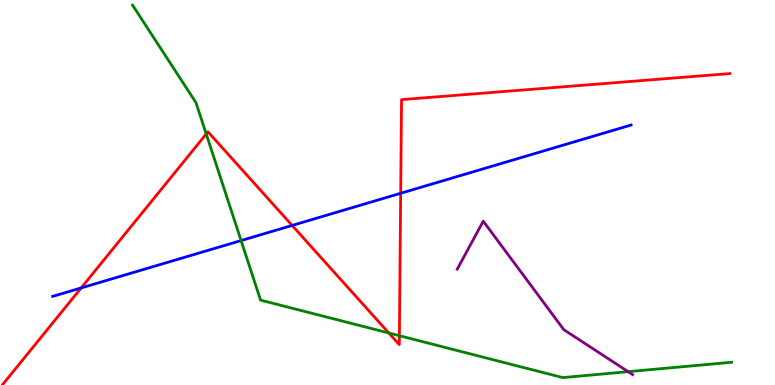[{'lines': ['blue', 'red'], 'intersections': [{'x': 1.05, 'y': 2.52}, {'x': 3.77, 'y': 4.14}, {'x': 5.17, 'y': 4.98}]}, {'lines': ['green', 'red'], 'intersections': [{'x': 2.66, 'y': 6.52}, {'x': 5.02, 'y': 1.35}, {'x': 5.15, 'y': 1.28}]}, {'lines': ['purple', 'red'], 'intersections': []}, {'lines': ['blue', 'green'], 'intersections': [{'x': 3.11, 'y': 3.75}]}, {'lines': ['blue', 'purple'], 'intersections': []}, {'lines': ['green', 'purple'], 'intersections': [{'x': 8.11, 'y': 0.346}]}]